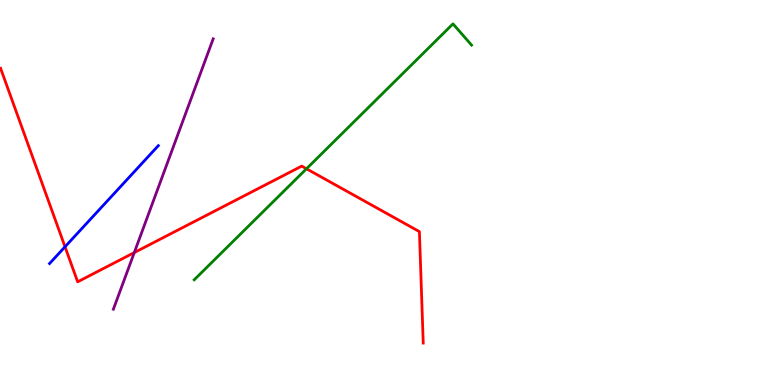[{'lines': ['blue', 'red'], 'intersections': [{'x': 0.839, 'y': 3.59}]}, {'lines': ['green', 'red'], 'intersections': [{'x': 3.95, 'y': 5.62}]}, {'lines': ['purple', 'red'], 'intersections': [{'x': 1.73, 'y': 3.44}]}, {'lines': ['blue', 'green'], 'intersections': []}, {'lines': ['blue', 'purple'], 'intersections': []}, {'lines': ['green', 'purple'], 'intersections': []}]